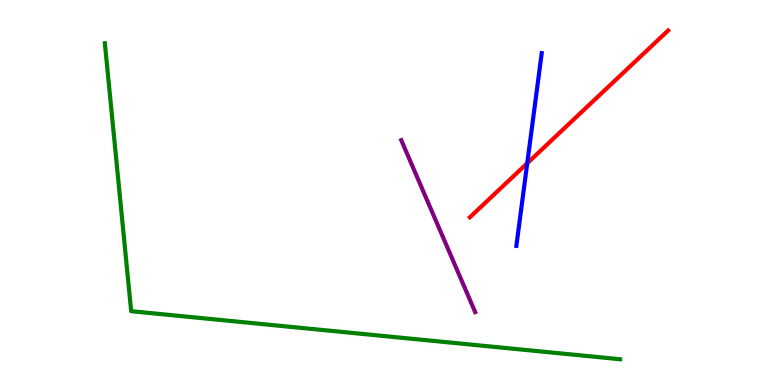[{'lines': ['blue', 'red'], 'intersections': [{'x': 6.8, 'y': 5.76}]}, {'lines': ['green', 'red'], 'intersections': []}, {'lines': ['purple', 'red'], 'intersections': []}, {'lines': ['blue', 'green'], 'intersections': []}, {'lines': ['blue', 'purple'], 'intersections': []}, {'lines': ['green', 'purple'], 'intersections': []}]